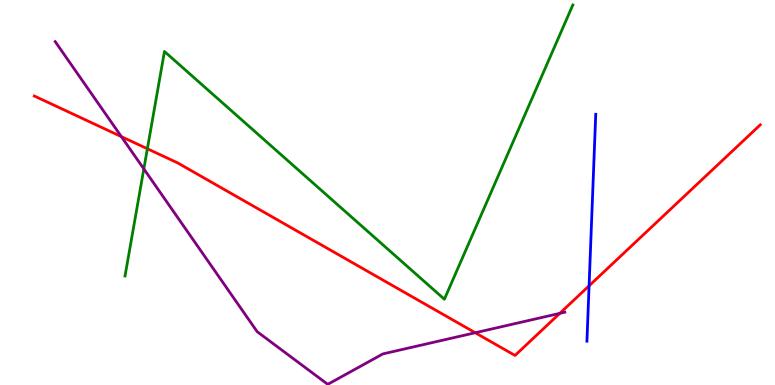[{'lines': ['blue', 'red'], 'intersections': [{'x': 7.6, 'y': 2.58}]}, {'lines': ['green', 'red'], 'intersections': [{'x': 1.9, 'y': 6.14}]}, {'lines': ['purple', 'red'], 'intersections': [{'x': 1.57, 'y': 6.45}, {'x': 6.13, 'y': 1.36}, {'x': 7.22, 'y': 1.86}]}, {'lines': ['blue', 'green'], 'intersections': []}, {'lines': ['blue', 'purple'], 'intersections': []}, {'lines': ['green', 'purple'], 'intersections': [{'x': 1.86, 'y': 5.61}]}]